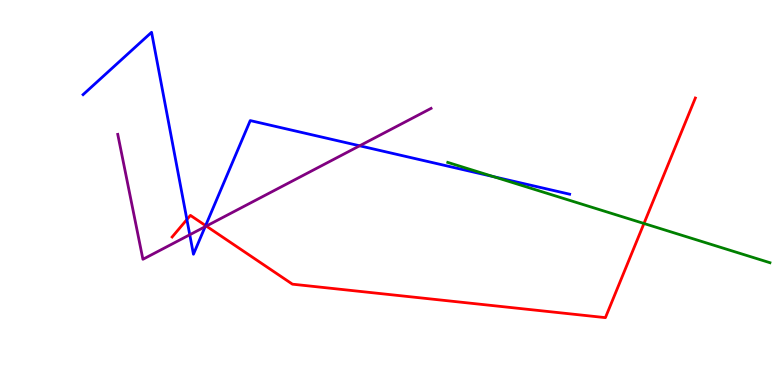[{'lines': ['blue', 'red'], 'intersections': [{'x': 2.41, 'y': 4.3}, {'x': 2.65, 'y': 4.14}]}, {'lines': ['green', 'red'], 'intersections': [{'x': 8.31, 'y': 4.2}]}, {'lines': ['purple', 'red'], 'intersections': [{'x': 2.66, 'y': 4.13}]}, {'lines': ['blue', 'green'], 'intersections': [{'x': 6.37, 'y': 5.41}]}, {'lines': ['blue', 'purple'], 'intersections': [{'x': 2.45, 'y': 3.9}, {'x': 2.65, 'y': 4.11}, {'x': 4.64, 'y': 6.21}]}, {'lines': ['green', 'purple'], 'intersections': []}]